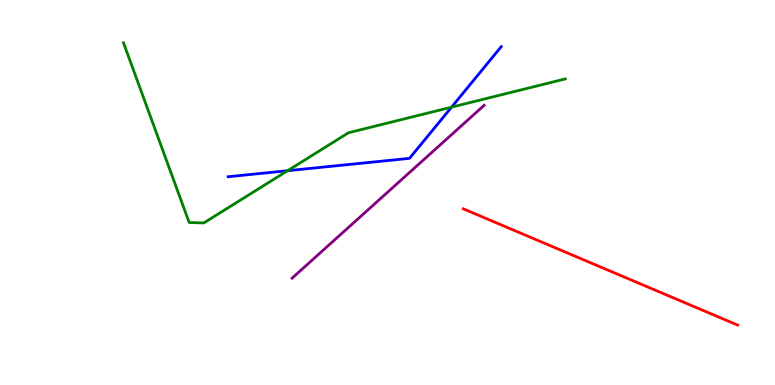[{'lines': ['blue', 'red'], 'intersections': []}, {'lines': ['green', 'red'], 'intersections': []}, {'lines': ['purple', 'red'], 'intersections': []}, {'lines': ['blue', 'green'], 'intersections': [{'x': 3.71, 'y': 5.57}, {'x': 5.83, 'y': 7.22}]}, {'lines': ['blue', 'purple'], 'intersections': []}, {'lines': ['green', 'purple'], 'intersections': []}]